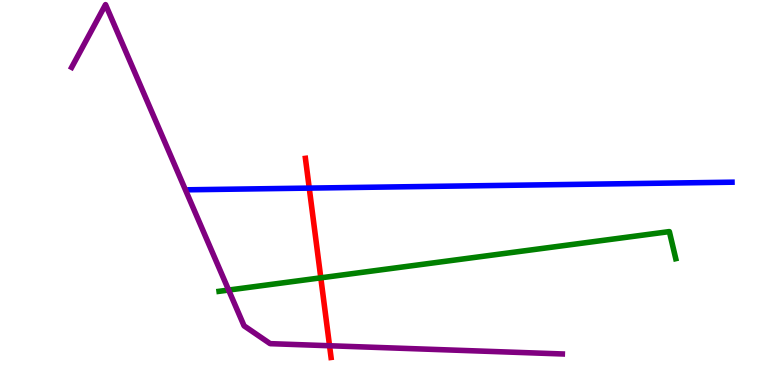[{'lines': ['blue', 'red'], 'intersections': [{'x': 3.99, 'y': 5.11}]}, {'lines': ['green', 'red'], 'intersections': [{'x': 4.14, 'y': 2.78}]}, {'lines': ['purple', 'red'], 'intersections': [{'x': 4.25, 'y': 1.02}]}, {'lines': ['blue', 'green'], 'intersections': []}, {'lines': ['blue', 'purple'], 'intersections': []}, {'lines': ['green', 'purple'], 'intersections': [{'x': 2.95, 'y': 2.47}]}]